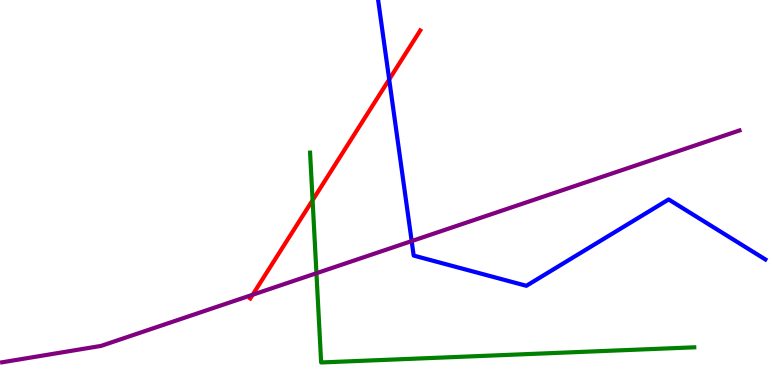[{'lines': ['blue', 'red'], 'intersections': [{'x': 5.02, 'y': 7.94}]}, {'lines': ['green', 'red'], 'intersections': [{'x': 4.03, 'y': 4.8}]}, {'lines': ['purple', 'red'], 'intersections': [{'x': 3.26, 'y': 2.34}]}, {'lines': ['blue', 'green'], 'intersections': []}, {'lines': ['blue', 'purple'], 'intersections': [{'x': 5.31, 'y': 3.74}]}, {'lines': ['green', 'purple'], 'intersections': [{'x': 4.08, 'y': 2.9}]}]